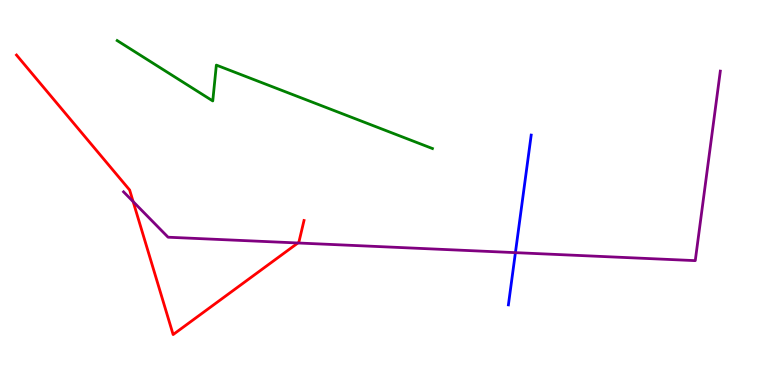[{'lines': ['blue', 'red'], 'intersections': []}, {'lines': ['green', 'red'], 'intersections': []}, {'lines': ['purple', 'red'], 'intersections': [{'x': 1.72, 'y': 4.76}, {'x': 3.84, 'y': 3.69}]}, {'lines': ['blue', 'green'], 'intersections': []}, {'lines': ['blue', 'purple'], 'intersections': [{'x': 6.65, 'y': 3.44}]}, {'lines': ['green', 'purple'], 'intersections': []}]